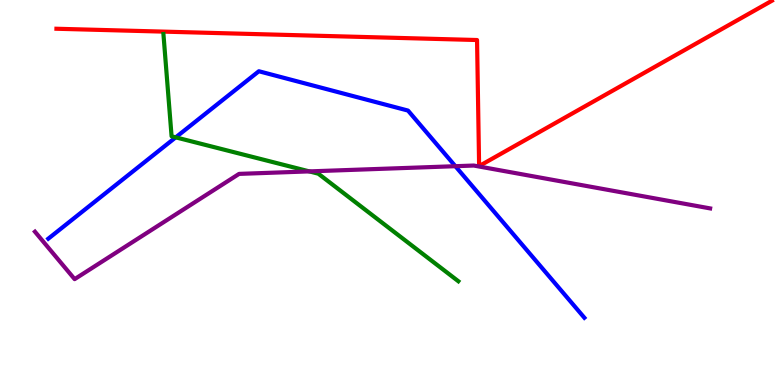[{'lines': ['blue', 'red'], 'intersections': []}, {'lines': ['green', 'red'], 'intersections': []}, {'lines': ['purple', 'red'], 'intersections': []}, {'lines': ['blue', 'green'], 'intersections': [{'x': 2.27, 'y': 6.43}]}, {'lines': ['blue', 'purple'], 'intersections': [{'x': 5.88, 'y': 5.68}]}, {'lines': ['green', 'purple'], 'intersections': [{'x': 3.99, 'y': 5.55}]}]